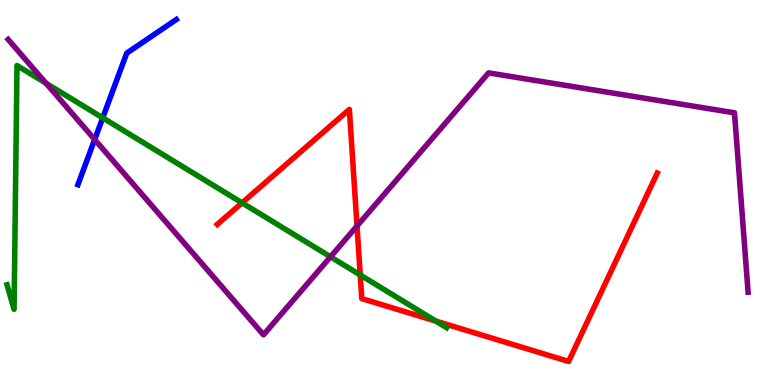[{'lines': ['blue', 'red'], 'intersections': []}, {'lines': ['green', 'red'], 'intersections': [{'x': 3.12, 'y': 4.73}, {'x': 4.65, 'y': 2.86}, {'x': 5.62, 'y': 1.66}]}, {'lines': ['purple', 'red'], 'intersections': [{'x': 4.61, 'y': 4.13}]}, {'lines': ['blue', 'green'], 'intersections': [{'x': 1.33, 'y': 6.94}]}, {'lines': ['blue', 'purple'], 'intersections': [{'x': 1.22, 'y': 6.38}]}, {'lines': ['green', 'purple'], 'intersections': [{'x': 0.594, 'y': 7.84}, {'x': 4.26, 'y': 3.33}]}]